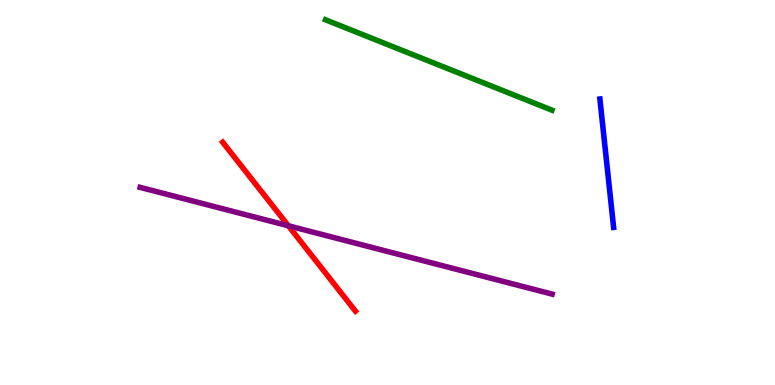[{'lines': ['blue', 'red'], 'intersections': []}, {'lines': ['green', 'red'], 'intersections': []}, {'lines': ['purple', 'red'], 'intersections': [{'x': 3.72, 'y': 4.14}]}, {'lines': ['blue', 'green'], 'intersections': []}, {'lines': ['blue', 'purple'], 'intersections': []}, {'lines': ['green', 'purple'], 'intersections': []}]